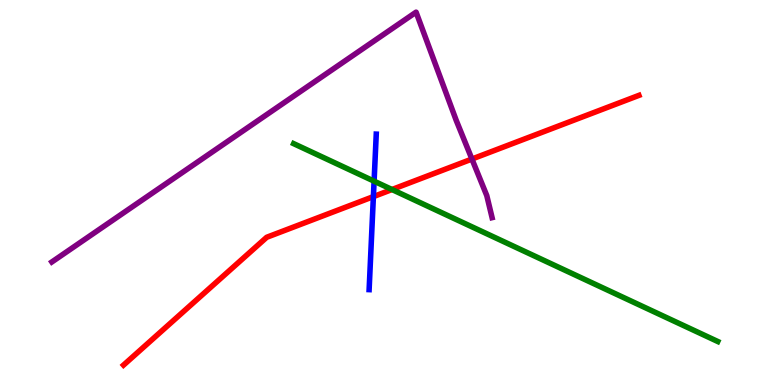[{'lines': ['blue', 'red'], 'intersections': [{'x': 4.82, 'y': 4.89}]}, {'lines': ['green', 'red'], 'intersections': [{'x': 5.06, 'y': 5.08}]}, {'lines': ['purple', 'red'], 'intersections': [{'x': 6.09, 'y': 5.87}]}, {'lines': ['blue', 'green'], 'intersections': [{'x': 4.83, 'y': 5.29}]}, {'lines': ['blue', 'purple'], 'intersections': []}, {'lines': ['green', 'purple'], 'intersections': []}]